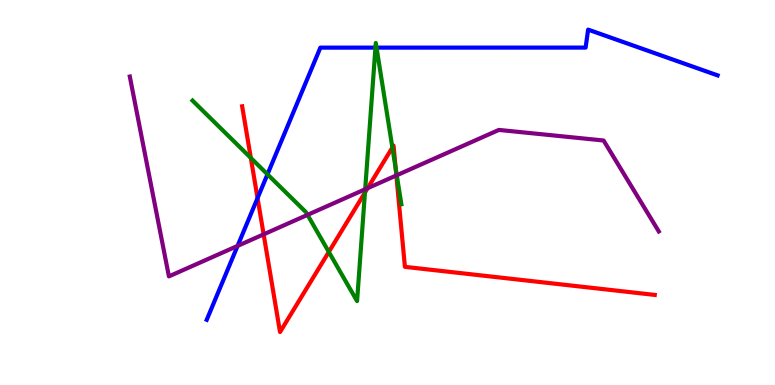[{'lines': ['blue', 'red'], 'intersections': [{'x': 3.32, 'y': 4.85}]}, {'lines': ['green', 'red'], 'intersections': [{'x': 3.24, 'y': 5.9}, {'x': 4.24, 'y': 3.46}, {'x': 4.71, 'y': 5.0}, {'x': 5.06, 'y': 6.17}, {'x': 5.11, 'y': 5.62}]}, {'lines': ['purple', 'red'], 'intersections': [{'x': 3.4, 'y': 3.91}, {'x': 4.74, 'y': 5.11}, {'x': 5.11, 'y': 5.44}]}, {'lines': ['blue', 'green'], 'intersections': [{'x': 3.45, 'y': 5.47}, {'x': 4.84, 'y': 8.76}, {'x': 4.86, 'y': 8.76}]}, {'lines': ['blue', 'purple'], 'intersections': [{'x': 3.07, 'y': 3.61}]}, {'lines': ['green', 'purple'], 'intersections': [{'x': 3.97, 'y': 4.42}, {'x': 4.71, 'y': 5.08}, {'x': 5.12, 'y': 5.45}]}]